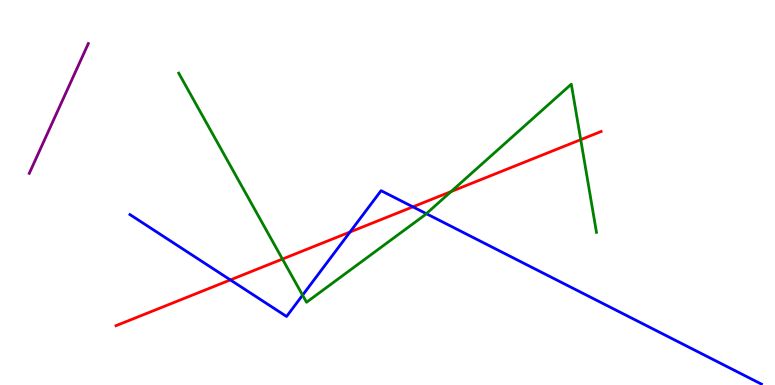[{'lines': ['blue', 'red'], 'intersections': [{'x': 2.97, 'y': 2.73}, {'x': 4.52, 'y': 3.97}, {'x': 5.33, 'y': 4.63}]}, {'lines': ['green', 'red'], 'intersections': [{'x': 3.64, 'y': 3.27}, {'x': 5.82, 'y': 5.02}, {'x': 7.49, 'y': 6.37}]}, {'lines': ['purple', 'red'], 'intersections': []}, {'lines': ['blue', 'green'], 'intersections': [{'x': 3.9, 'y': 2.33}, {'x': 5.5, 'y': 4.45}]}, {'lines': ['blue', 'purple'], 'intersections': []}, {'lines': ['green', 'purple'], 'intersections': []}]